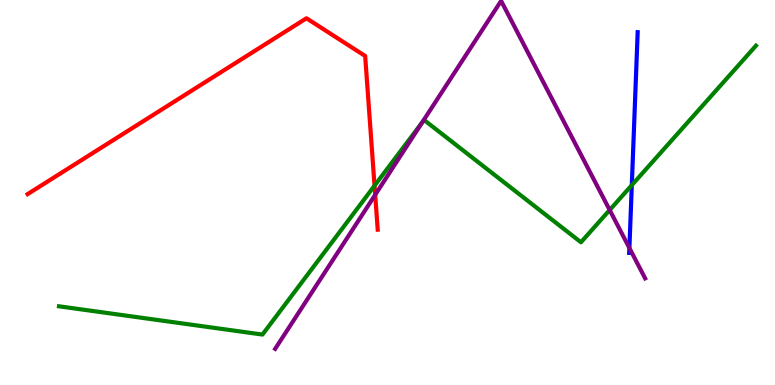[{'lines': ['blue', 'red'], 'intersections': []}, {'lines': ['green', 'red'], 'intersections': [{'x': 4.83, 'y': 5.18}]}, {'lines': ['purple', 'red'], 'intersections': [{'x': 4.84, 'y': 4.94}]}, {'lines': ['blue', 'green'], 'intersections': [{'x': 8.15, 'y': 5.19}]}, {'lines': ['blue', 'purple'], 'intersections': [{'x': 8.12, 'y': 3.56}]}, {'lines': ['green', 'purple'], 'intersections': [{'x': 5.45, 'y': 6.83}, {'x': 7.87, 'y': 4.55}]}]